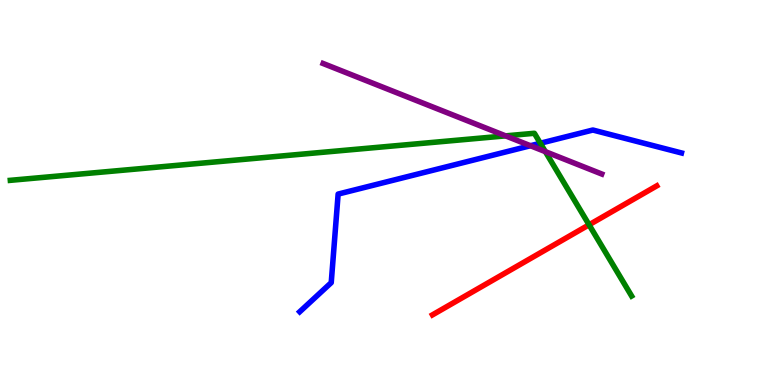[{'lines': ['blue', 'red'], 'intersections': []}, {'lines': ['green', 'red'], 'intersections': [{'x': 7.6, 'y': 4.16}]}, {'lines': ['purple', 'red'], 'intersections': []}, {'lines': ['blue', 'green'], 'intersections': [{'x': 6.97, 'y': 6.28}]}, {'lines': ['blue', 'purple'], 'intersections': [{'x': 6.84, 'y': 6.21}]}, {'lines': ['green', 'purple'], 'intersections': [{'x': 6.52, 'y': 6.47}, {'x': 7.04, 'y': 6.06}]}]